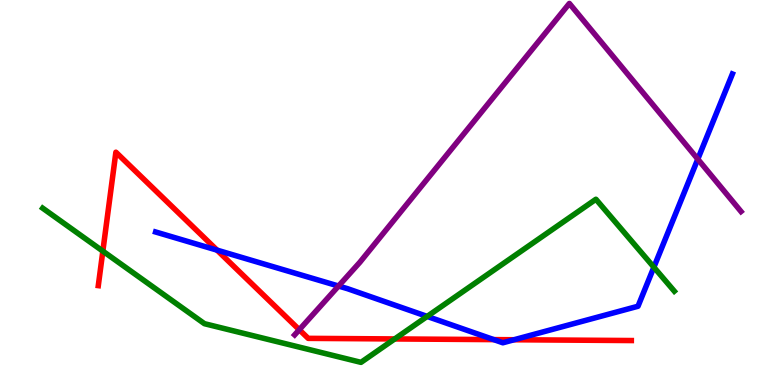[{'lines': ['blue', 'red'], 'intersections': [{'x': 2.8, 'y': 3.5}, {'x': 6.37, 'y': 1.18}, {'x': 6.63, 'y': 1.18}]}, {'lines': ['green', 'red'], 'intersections': [{'x': 1.33, 'y': 3.48}, {'x': 5.09, 'y': 1.2}]}, {'lines': ['purple', 'red'], 'intersections': [{'x': 3.86, 'y': 1.44}]}, {'lines': ['blue', 'green'], 'intersections': [{'x': 5.51, 'y': 1.78}, {'x': 8.44, 'y': 3.06}]}, {'lines': ['blue', 'purple'], 'intersections': [{'x': 4.37, 'y': 2.57}, {'x': 9.0, 'y': 5.87}]}, {'lines': ['green', 'purple'], 'intersections': []}]